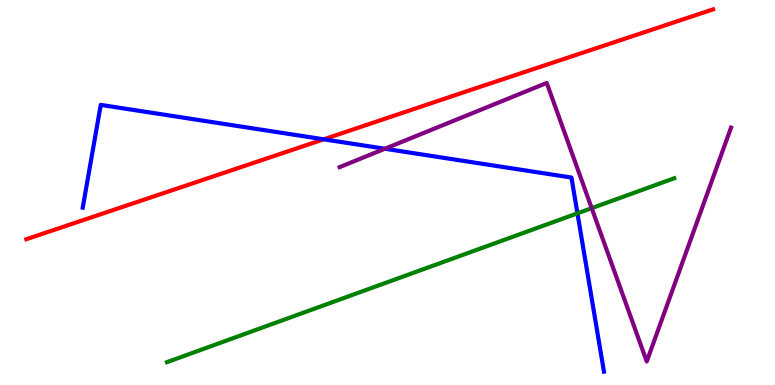[{'lines': ['blue', 'red'], 'intersections': [{'x': 4.18, 'y': 6.38}]}, {'lines': ['green', 'red'], 'intersections': []}, {'lines': ['purple', 'red'], 'intersections': []}, {'lines': ['blue', 'green'], 'intersections': [{'x': 7.45, 'y': 4.46}]}, {'lines': ['blue', 'purple'], 'intersections': [{'x': 4.97, 'y': 6.14}]}, {'lines': ['green', 'purple'], 'intersections': [{'x': 7.63, 'y': 4.59}]}]